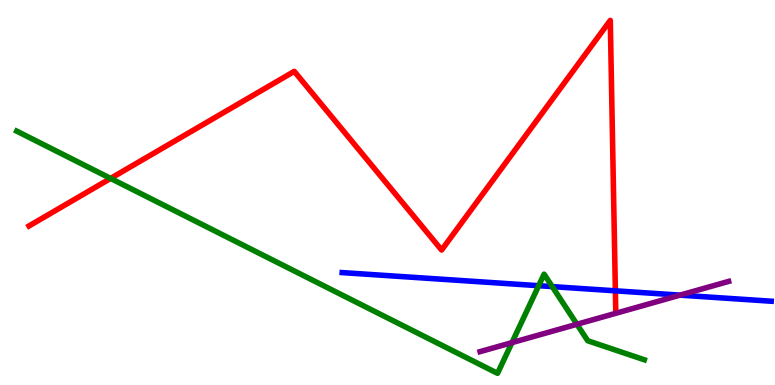[{'lines': ['blue', 'red'], 'intersections': [{'x': 7.94, 'y': 2.45}]}, {'lines': ['green', 'red'], 'intersections': [{'x': 1.43, 'y': 5.37}]}, {'lines': ['purple', 'red'], 'intersections': []}, {'lines': ['blue', 'green'], 'intersections': [{'x': 6.95, 'y': 2.58}, {'x': 7.13, 'y': 2.56}]}, {'lines': ['blue', 'purple'], 'intersections': [{'x': 8.77, 'y': 2.33}]}, {'lines': ['green', 'purple'], 'intersections': [{'x': 6.61, 'y': 1.1}, {'x': 7.44, 'y': 1.58}]}]